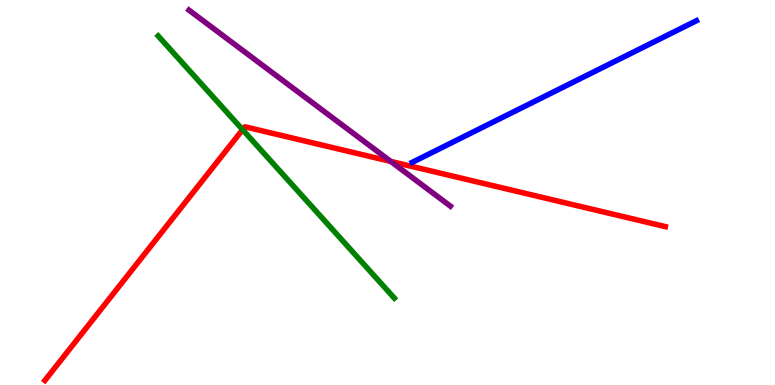[{'lines': ['blue', 'red'], 'intersections': []}, {'lines': ['green', 'red'], 'intersections': [{'x': 3.13, 'y': 6.63}]}, {'lines': ['purple', 'red'], 'intersections': [{'x': 5.04, 'y': 5.81}]}, {'lines': ['blue', 'green'], 'intersections': []}, {'lines': ['blue', 'purple'], 'intersections': []}, {'lines': ['green', 'purple'], 'intersections': []}]